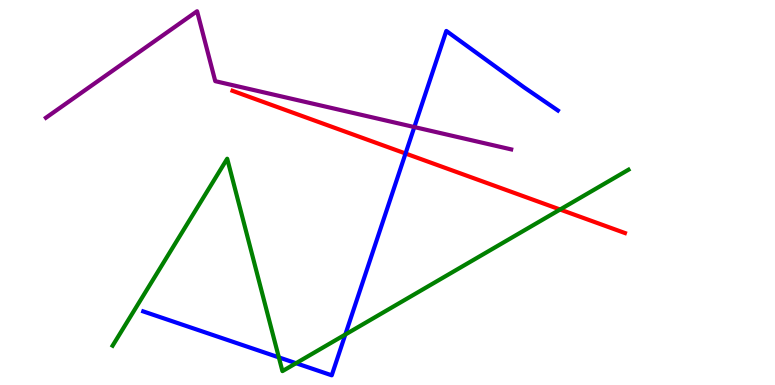[{'lines': ['blue', 'red'], 'intersections': [{'x': 5.23, 'y': 6.01}]}, {'lines': ['green', 'red'], 'intersections': [{'x': 7.23, 'y': 4.56}]}, {'lines': ['purple', 'red'], 'intersections': []}, {'lines': ['blue', 'green'], 'intersections': [{'x': 3.6, 'y': 0.717}, {'x': 3.82, 'y': 0.566}, {'x': 4.46, 'y': 1.31}]}, {'lines': ['blue', 'purple'], 'intersections': [{'x': 5.35, 'y': 6.7}]}, {'lines': ['green', 'purple'], 'intersections': []}]